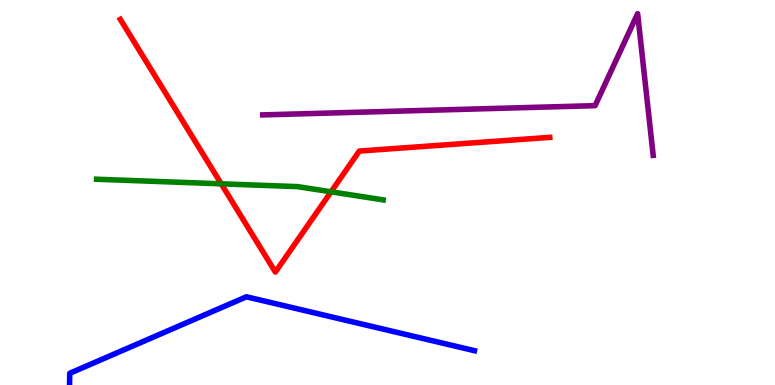[{'lines': ['blue', 'red'], 'intersections': []}, {'lines': ['green', 'red'], 'intersections': [{'x': 2.85, 'y': 5.23}, {'x': 4.27, 'y': 5.02}]}, {'lines': ['purple', 'red'], 'intersections': []}, {'lines': ['blue', 'green'], 'intersections': []}, {'lines': ['blue', 'purple'], 'intersections': []}, {'lines': ['green', 'purple'], 'intersections': []}]